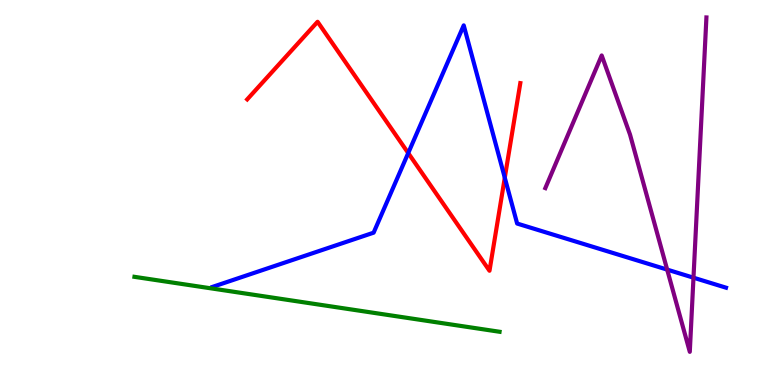[{'lines': ['blue', 'red'], 'intersections': [{'x': 5.27, 'y': 6.02}, {'x': 6.51, 'y': 5.38}]}, {'lines': ['green', 'red'], 'intersections': []}, {'lines': ['purple', 'red'], 'intersections': []}, {'lines': ['blue', 'green'], 'intersections': []}, {'lines': ['blue', 'purple'], 'intersections': [{'x': 8.61, 'y': 3.0}, {'x': 8.95, 'y': 2.79}]}, {'lines': ['green', 'purple'], 'intersections': []}]